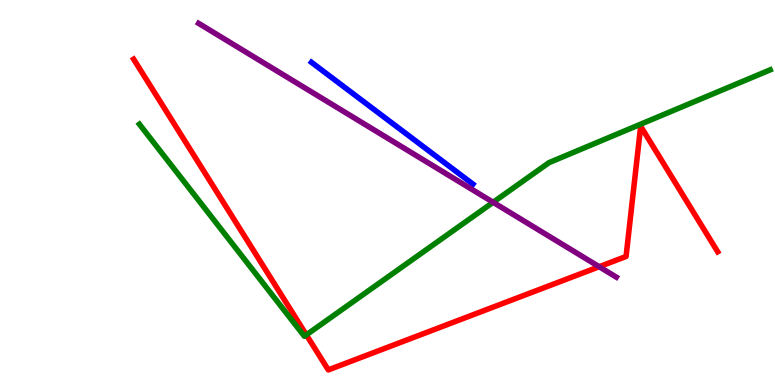[{'lines': ['blue', 'red'], 'intersections': []}, {'lines': ['green', 'red'], 'intersections': [{'x': 3.95, 'y': 1.3}]}, {'lines': ['purple', 'red'], 'intersections': [{'x': 7.73, 'y': 3.07}]}, {'lines': ['blue', 'green'], 'intersections': []}, {'lines': ['blue', 'purple'], 'intersections': []}, {'lines': ['green', 'purple'], 'intersections': [{'x': 6.36, 'y': 4.75}]}]